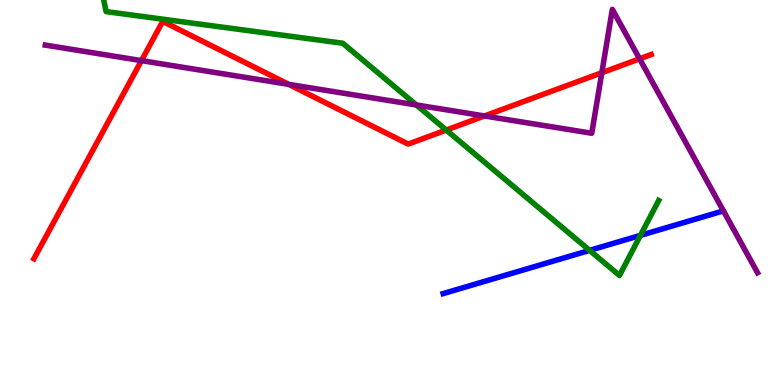[{'lines': ['blue', 'red'], 'intersections': []}, {'lines': ['green', 'red'], 'intersections': [{'x': 5.76, 'y': 6.62}]}, {'lines': ['purple', 'red'], 'intersections': [{'x': 1.83, 'y': 8.43}, {'x': 3.73, 'y': 7.81}, {'x': 6.25, 'y': 6.99}, {'x': 7.77, 'y': 8.11}, {'x': 8.25, 'y': 8.47}]}, {'lines': ['blue', 'green'], 'intersections': [{'x': 7.61, 'y': 3.5}, {'x': 8.26, 'y': 3.89}]}, {'lines': ['blue', 'purple'], 'intersections': []}, {'lines': ['green', 'purple'], 'intersections': [{'x': 5.37, 'y': 7.27}]}]